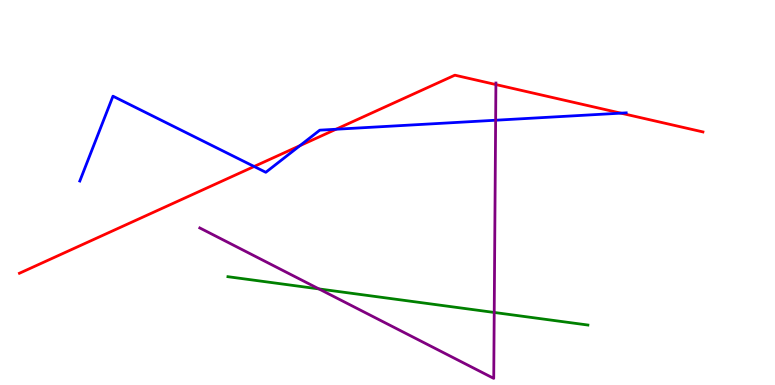[{'lines': ['blue', 'red'], 'intersections': [{'x': 3.28, 'y': 5.68}, {'x': 3.87, 'y': 6.22}, {'x': 4.34, 'y': 6.64}, {'x': 8.01, 'y': 7.06}]}, {'lines': ['green', 'red'], 'intersections': []}, {'lines': ['purple', 'red'], 'intersections': [{'x': 6.4, 'y': 7.8}]}, {'lines': ['blue', 'green'], 'intersections': []}, {'lines': ['blue', 'purple'], 'intersections': [{'x': 6.4, 'y': 6.88}]}, {'lines': ['green', 'purple'], 'intersections': [{'x': 4.12, 'y': 2.5}, {'x': 6.38, 'y': 1.88}]}]